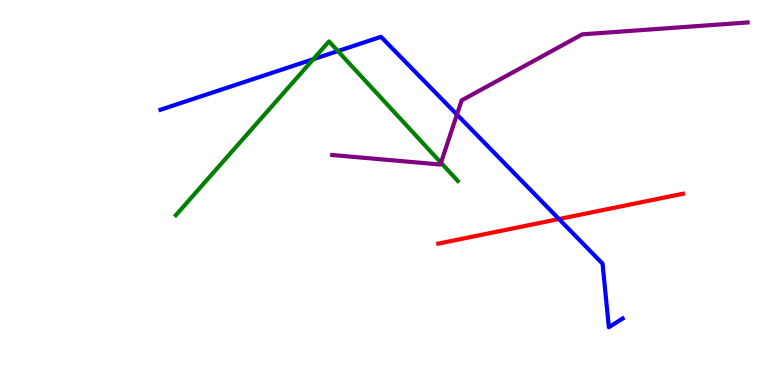[{'lines': ['blue', 'red'], 'intersections': [{'x': 7.21, 'y': 4.31}]}, {'lines': ['green', 'red'], 'intersections': []}, {'lines': ['purple', 'red'], 'intersections': []}, {'lines': ['blue', 'green'], 'intersections': [{'x': 4.04, 'y': 8.46}, {'x': 4.36, 'y': 8.67}]}, {'lines': ['blue', 'purple'], 'intersections': [{'x': 5.9, 'y': 7.02}]}, {'lines': ['green', 'purple'], 'intersections': [{'x': 5.69, 'y': 5.77}]}]